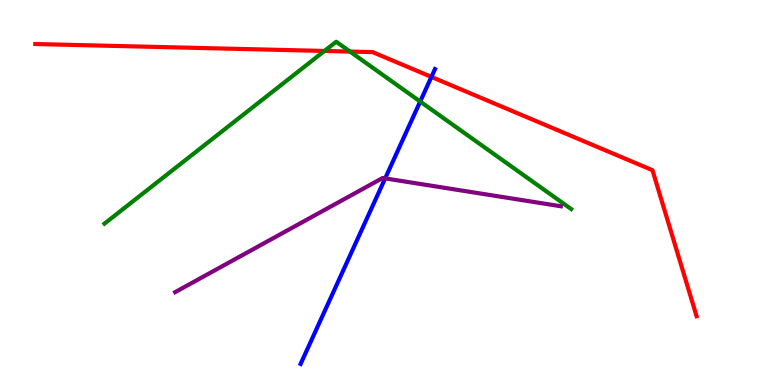[{'lines': ['blue', 'red'], 'intersections': [{'x': 5.57, 'y': 8.0}]}, {'lines': ['green', 'red'], 'intersections': [{'x': 4.19, 'y': 8.68}, {'x': 4.52, 'y': 8.66}]}, {'lines': ['purple', 'red'], 'intersections': []}, {'lines': ['blue', 'green'], 'intersections': [{'x': 5.42, 'y': 7.36}]}, {'lines': ['blue', 'purple'], 'intersections': [{'x': 4.97, 'y': 5.37}]}, {'lines': ['green', 'purple'], 'intersections': []}]